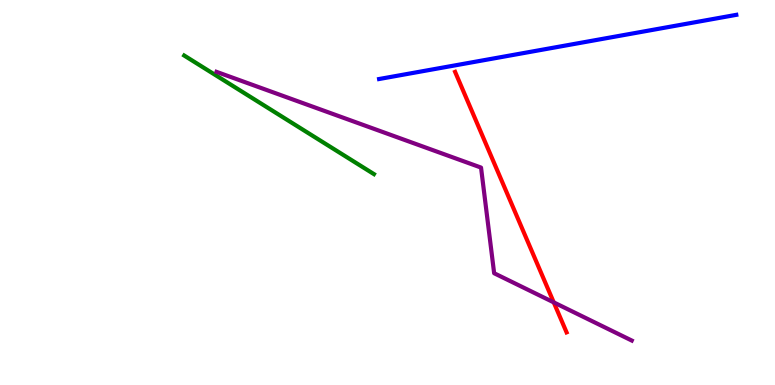[{'lines': ['blue', 'red'], 'intersections': []}, {'lines': ['green', 'red'], 'intersections': []}, {'lines': ['purple', 'red'], 'intersections': [{'x': 7.15, 'y': 2.15}]}, {'lines': ['blue', 'green'], 'intersections': []}, {'lines': ['blue', 'purple'], 'intersections': []}, {'lines': ['green', 'purple'], 'intersections': []}]